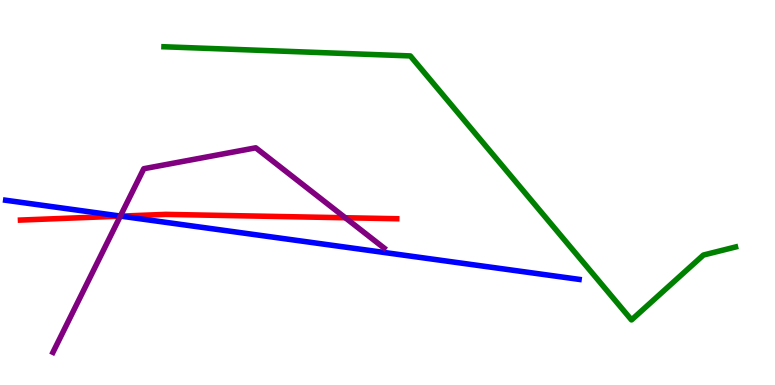[{'lines': ['blue', 'red'], 'intersections': [{'x': 1.56, 'y': 4.39}]}, {'lines': ['green', 'red'], 'intersections': []}, {'lines': ['purple', 'red'], 'intersections': [{'x': 1.55, 'y': 4.39}, {'x': 4.46, 'y': 4.34}]}, {'lines': ['blue', 'green'], 'intersections': []}, {'lines': ['blue', 'purple'], 'intersections': [{'x': 1.55, 'y': 4.39}]}, {'lines': ['green', 'purple'], 'intersections': []}]